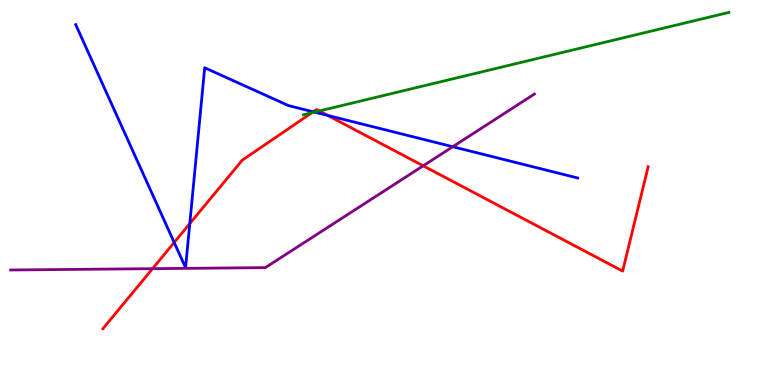[{'lines': ['blue', 'red'], 'intersections': [{'x': 2.25, 'y': 3.7}, {'x': 2.45, 'y': 4.19}, {'x': 4.04, 'y': 7.1}, {'x': 4.23, 'y': 7.0}]}, {'lines': ['green', 'red'], 'intersections': [{'x': 4.02, 'y': 7.07}, {'x': 4.12, 'y': 7.12}]}, {'lines': ['purple', 'red'], 'intersections': [{'x': 1.97, 'y': 3.02}, {'x': 5.46, 'y': 5.69}]}, {'lines': ['blue', 'green'], 'intersections': [{'x': 4.06, 'y': 7.09}]}, {'lines': ['blue', 'purple'], 'intersections': [{'x': 5.84, 'y': 6.19}]}, {'lines': ['green', 'purple'], 'intersections': []}]